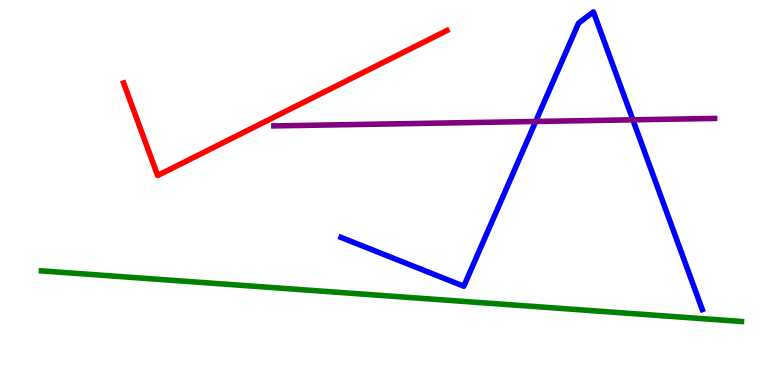[{'lines': ['blue', 'red'], 'intersections': []}, {'lines': ['green', 'red'], 'intersections': []}, {'lines': ['purple', 'red'], 'intersections': []}, {'lines': ['blue', 'green'], 'intersections': []}, {'lines': ['blue', 'purple'], 'intersections': [{'x': 6.91, 'y': 6.84}, {'x': 8.17, 'y': 6.89}]}, {'lines': ['green', 'purple'], 'intersections': []}]